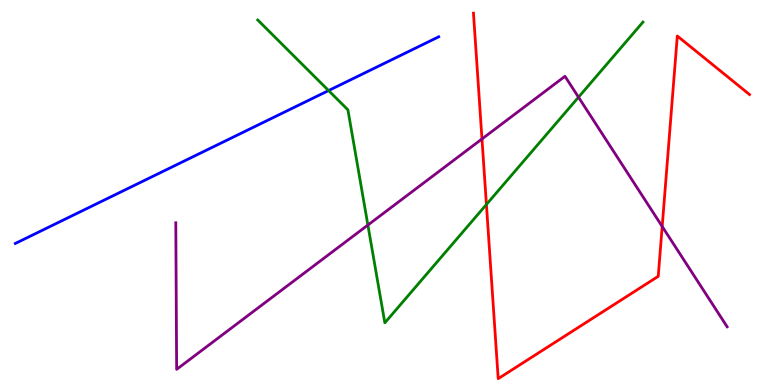[{'lines': ['blue', 'red'], 'intersections': []}, {'lines': ['green', 'red'], 'intersections': [{'x': 6.28, 'y': 4.69}]}, {'lines': ['purple', 'red'], 'intersections': [{'x': 6.22, 'y': 6.39}, {'x': 8.54, 'y': 4.12}]}, {'lines': ['blue', 'green'], 'intersections': [{'x': 4.24, 'y': 7.65}]}, {'lines': ['blue', 'purple'], 'intersections': []}, {'lines': ['green', 'purple'], 'intersections': [{'x': 4.75, 'y': 4.15}, {'x': 7.46, 'y': 7.48}]}]